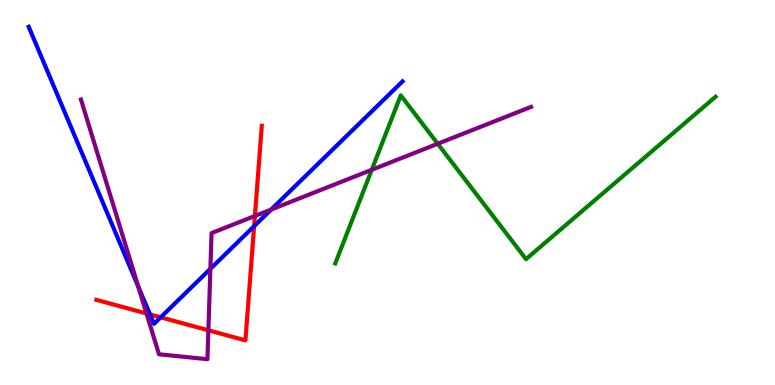[{'lines': ['blue', 'red'], 'intersections': [{'x': 1.94, 'y': 1.83}, {'x': 2.07, 'y': 1.76}, {'x': 3.28, 'y': 4.13}]}, {'lines': ['green', 'red'], 'intersections': []}, {'lines': ['purple', 'red'], 'intersections': [{'x': 1.89, 'y': 1.86}, {'x': 2.69, 'y': 1.42}, {'x': 3.29, 'y': 4.39}]}, {'lines': ['blue', 'green'], 'intersections': []}, {'lines': ['blue', 'purple'], 'intersections': [{'x': 1.78, 'y': 2.56}, {'x': 2.71, 'y': 3.02}, {'x': 3.5, 'y': 4.56}]}, {'lines': ['green', 'purple'], 'intersections': [{'x': 4.8, 'y': 5.59}, {'x': 5.65, 'y': 6.27}]}]